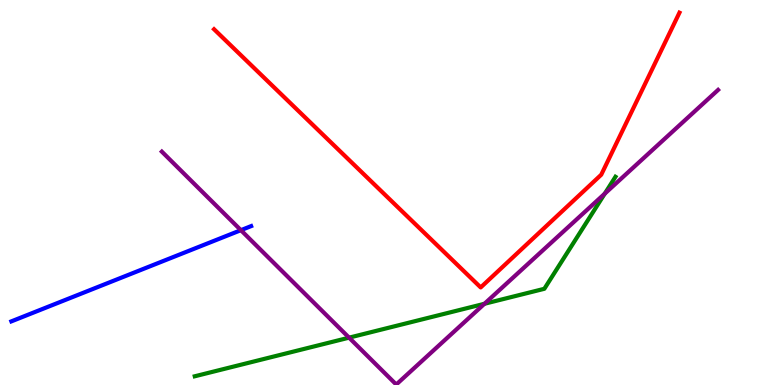[{'lines': ['blue', 'red'], 'intersections': []}, {'lines': ['green', 'red'], 'intersections': []}, {'lines': ['purple', 'red'], 'intersections': []}, {'lines': ['blue', 'green'], 'intersections': []}, {'lines': ['blue', 'purple'], 'intersections': [{'x': 3.11, 'y': 4.02}]}, {'lines': ['green', 'purple'], 'intersections': [{'x': 4.5, 'y': 1.23}, {'x': 6.25, 'y': 2.11}, {'x': 7.8, 'y': 4.97}]}]